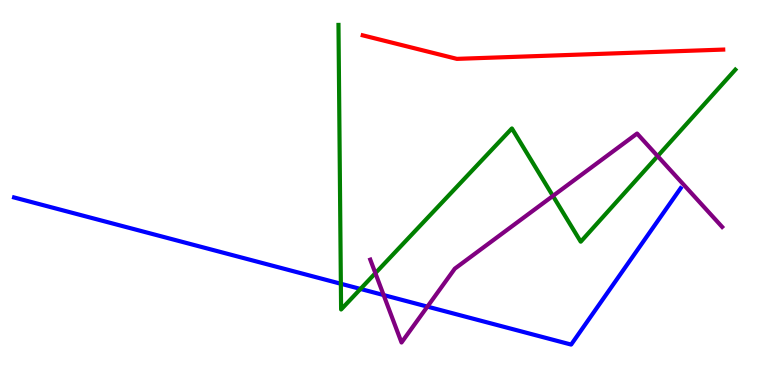[{'lines': ['blue', 'red'], 'intersections': []}, {'lines': ['green', 'red'], 'intersections': []}, {'lines': ['purple', 'red'], 'intersections': []}, {'lines': ['blue', 'green'], 'intersections': [{'x': 4.4, 'y': 2.63}, {'x': 4.65, 'y': 2.5}]}, {'lines': ['blue', 'purple'], 'intersections': [{'x': 4.95, 'y': 2.34}, {'x': 5.51, 'y': 2.04}]}, {'lines': ['green', 'purple'], 'intersections': [{'x': 4.84, 'y': 2.9}, {'x': 7.13, 'y': 4.91}, {'x': 8.49, 'y': 5.94}]}]